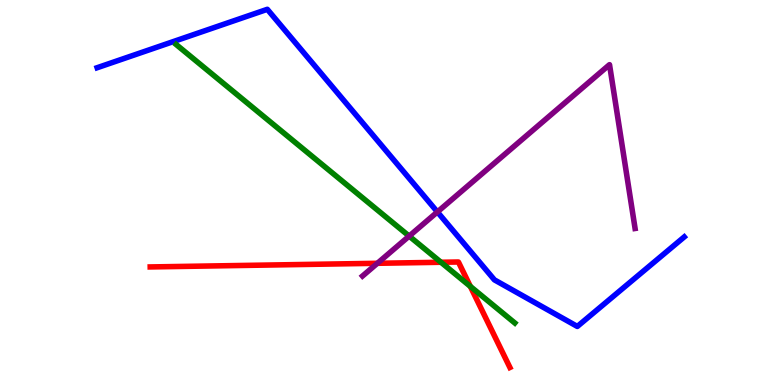[{'lines': ['blue', 'red'], 'intersections': []}, {'lines': ['green', 'red'], 'intersections': [{'x': 5.69, 'y': 3.19}, {'x': 6.07, 'y': 2.56}]}, {'lines': ['purple', 'red'], 'intersections': [{'x': 4.87, 'y': 3.16}]}, {'lines': ['blue', 'green'], 'intersections': []}, {'lines': ['blue', 'purple'], 'intersections': [{'x': 5.64, 'y': 4.5}]}, {'lines': ['green', 'purple'], 'intersections': [{'x': 5.28, 'y': 3.87}]}]